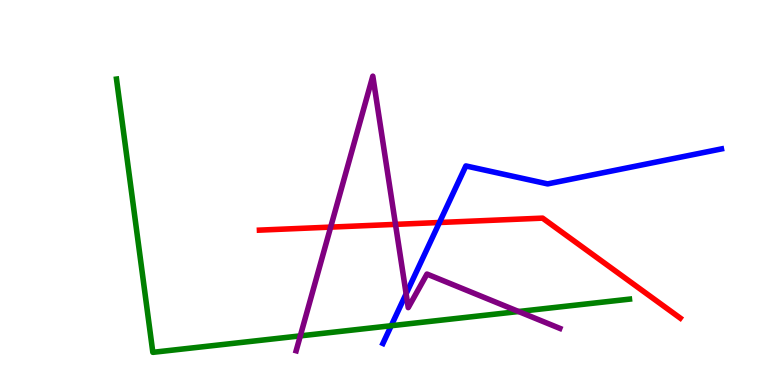[{'lines': ['blue', 'red'], 'intersections': [{'x': 5.67, 'y': 4.22}]}, {'lines': ['green', 'red'], 'intersections': []}, {'lines': ['purple', 'red'], 'intersections': [{'x': 4.27, 'y': 4.1}, {'x': 5.1, 'y': 4.17}]}, {'lines': ['blue', 'green'], 'intersections': [{'x': 5.05, 'y': 1.54}]}, {'lines': ['blue', 'purple'], 'intersections': [{'x': 5.24, 'y': 2.37}]}, {'lines': ['green', 'purple'], 'intersections': [{'x': 3.88, 'y': 1.28}, {'x': 6.69, 'y': 1.91}]}]